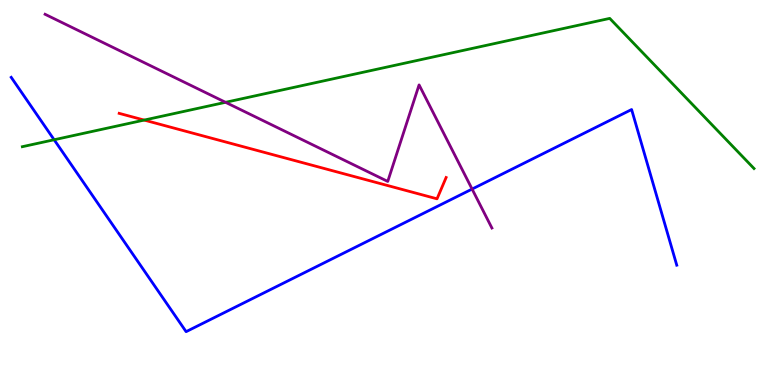[{'lines': ['blue', 'red'], 'intersections': []}, {'lines': ['green', 'red'], 'intersections': [{'x': 1.86, 'y': 6.88}]}, {'lines': ['purple', 'red'], 'intersections': []}, {'lines': ['blue', 'green'], 'intersections': [{'x': 0.699, 'y': 6.37}]}, {'lines': ['blue', 'purple'], 'intersections': [{'x': 6.09, 'y': 5.09}]}, {'lines': ['green', 'purple'], 'intersections': [{'x': 2.91, 'y': 7.34}]}]